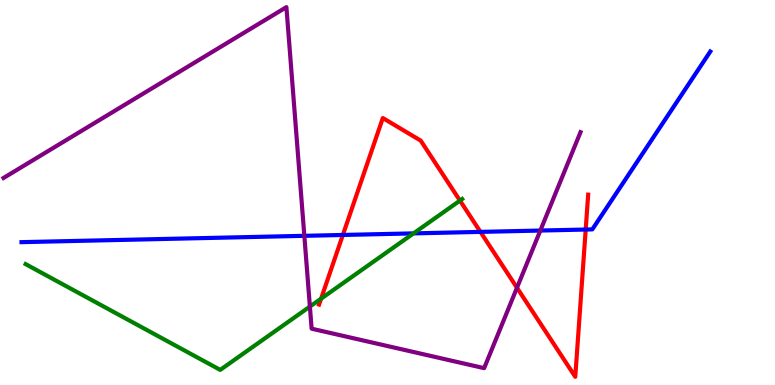[{'lines': ['blue', 'red'], 'intersections': [{'x': 4.42, 'y': 3.9}, {'x': 6.2, 'y': 3.98}, {'x': 7.56, 'y': 4.04}]}, {'lines': ['green', 'red'], 'intersections': [{'x': 4.14, 'y': 2.24}, {'x': 5.93, 'y': 4.79}]}, {'lines': ['purple', 'red'], 'intersections': [{'x': 6.67, 'y': 2.53}]}, {'lines': ['blue', 'green'], 'intersections': [{'x': 5.34, 'y': 3.94}]}, {'lines': ['blue', 'purple'], 'intersections': [{'x': 3.93, 'y': 3.87}, {'x': 6.97, 'y': 4.01}]}, {'lines': ['green', 'purple'], 'intersections': [{'x': 4.0, 'y': 2.04}]}]